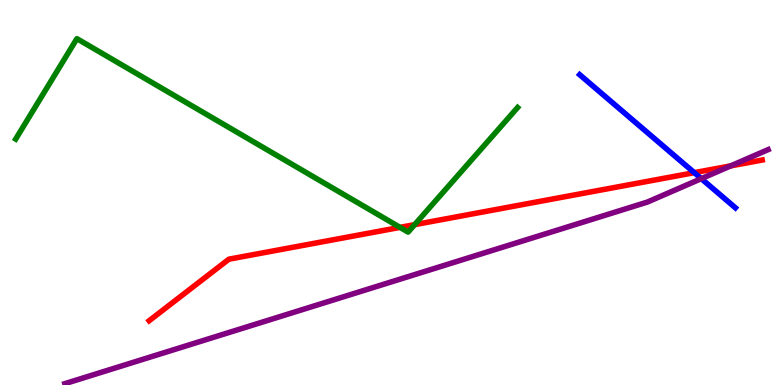[{'lines': ['blue', 'red'], 'intersections': [{'x': 8.96, 'y': 5.52}]}, {'lines': ['green', 'red'], 'intersections': [{'x': 5.16, 'y': 4.09}, {'x': 5.35, 'y': 4.16}]}, {'lines': ['purple', 'red'], 'intersections': [{'x': 9.43, 'y': 5.69}]}, {'lines': ['blue', 'green'], 'intersections': []}, {'lines': ['blue', 'purple'], 'intersections': [{'x': 9.05, 'y': 5.36}]}, {'lines': ['green', 'purple'], 'intersections': []}]